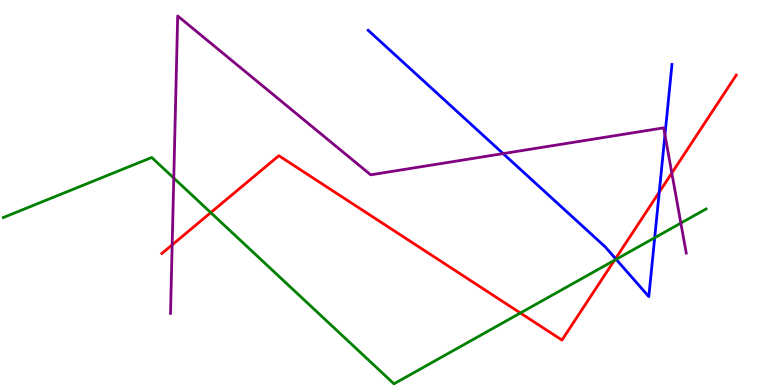[{'lines': ['blue', 'red'], 'intersections': [{'x': 7.94, 'y': 3.28}, {'x': 8.51, 'y': 5.01}]}, {'lines': ['green', 'red'], 'intersections': [{'x': 2.72, 'y': 4.48}, {'x': 6.71, 'y': 1.87}, {'x': 7.93, 'y': 3.24}]}, {'lines': ['purple', 'red'], 'intersections': [{'x': 2.22, 'y': 3.64}, {'x': 8.67, 'y': 5.51}]}, {'lines': ['blue', 'green'], 'intersections': [{'x': 7.95, 'y': 3.26}, {'x': 8.45, 'y': 3.82}]}, {'lines': ['blue', 'purple'], 'intersections': [{'x': 6.49, 'y': 6.01}, {'x': 8.58, 'y': 6.5}]}, {'lines': ['green', 'purple'], 'intersections': [{'x': 2.24, 'y': 5.37}, {'x': 8.79, 'y': 4.21}]}]